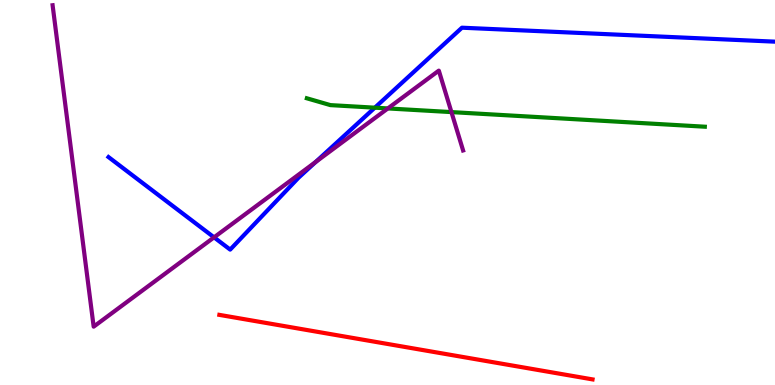[{'lines': ['blue', 'red'], 'intersections': []}, {'lines': ['green', 'red'], 'intersections': []}, {'lines': ['purple', 'red'], 'intersections': []}, {'lines': ['blue', 'green'], 'intersections': [{'x': 4.84, 'y': 7.2}]}, {'lines': ['blue', 'purple'], 'intersections': [{'x': 2.76, 'y': 3.84}, {'x': 4.07, 'y': 5.79}]}, {'lines': ['green', 'purple'], 'intersections': [{'x': 5.0, 'y': 7.18}, {'x': 5.83, 'y': 7.09}]}]